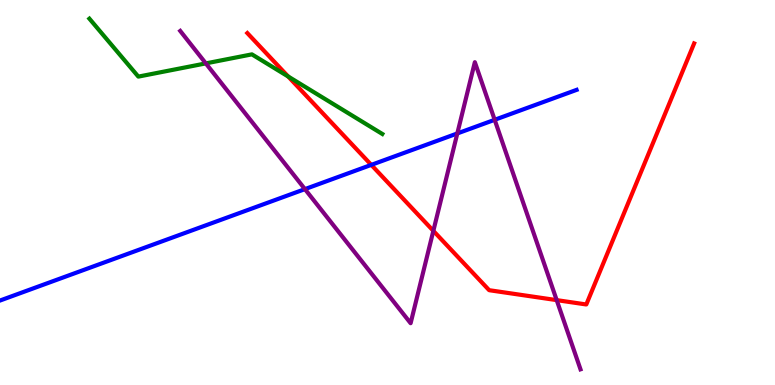[{'lines': ['blue', 'red'], 'intersections': [{'x': 4.79, 'y': 5.72}]}, {'lines': ['green', 'red'], 'intersections': [{'x': 3.72, 'y': 8.01}]}, {'lines': ['purple', 'red'], 'intersections': [{'x': 5.59, 'y': 4.0}, {'x': 7.18, 'y': 2.2}]}, {'lines': ['blue', 'green'], 'intersections': []}, {'lines': ['blue', 'purple'], 'intersections': [{'x': 3.93, 'y': 5.09}, {'x': 5.9, 'y': 6.53}, {'x': 6.38, 'y': 6.89}]}, {'lines': ['green', 'purple'], 'intersections': [{'x': 2.66, 'y': 8.35}]}]